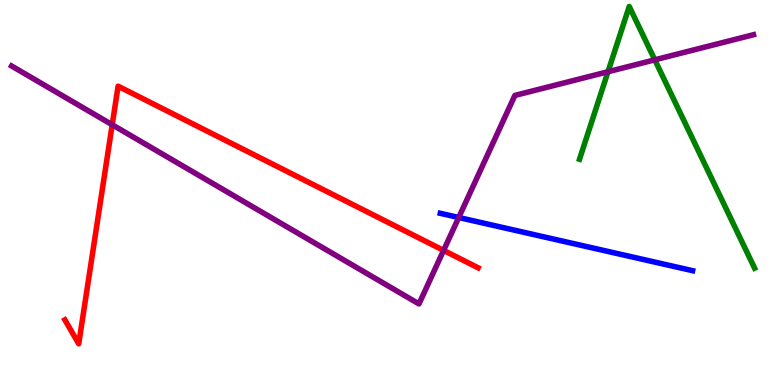[{'lines': ['blue', 'red'], 'intersections': []}, {'lines': ['green', 'red'], 'intersections': []}, {'lines': ['purple', 'red'], 'intersections': [{'x': 1.45, 'y': 6.76}, {'x': 5.72, 'y': 3.5}]}, {'lines': ['blue', 'green'], 'intersections': []}, {'lines': ['blue', 'purple'], 'intersections': [{'x': 5.92, 'y': 4.35}]}, {'lines': ['green', 'purple'], 'intersections': [{'x': 7.85, 'y': 8.14}, {'x': 8.45, 'y': 8.45}]}]